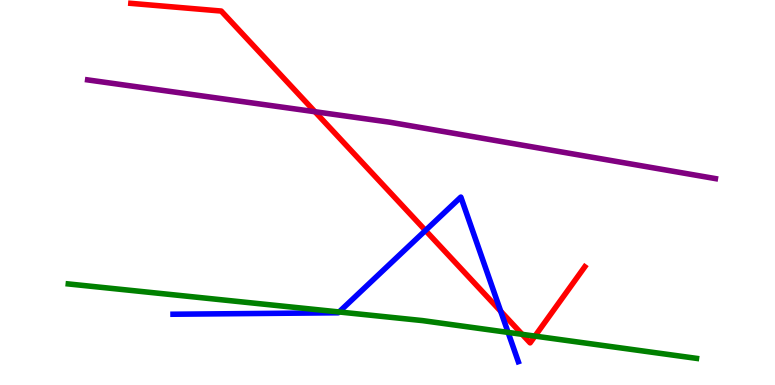[{'lines': ['blue', 'red'], 'intersections': [{'x': 5.49, 'y': 4.01}, {'x': 6.46, 'y': 1.91}]}, {'lines': ['green', 'red'], 'intersections': [{'x': 6.74, 'y': 1.32}, {'x': 6.9, 'y': 1.27}]}, {'lines': ['purple', 'red'], 'intersections': [{'x': 4.06, 'y': 7.1}]}, {'lines': ['blue', 'green'], 'intersections': [{'x': 4.38, 'y': 1.9}, {'x': 6.56, 'y': 1.37}]}, {'lines': ['blue', 'purple'], 'intersections': []}, {'lines': ['green', 'purple'], 'intersections': []}]